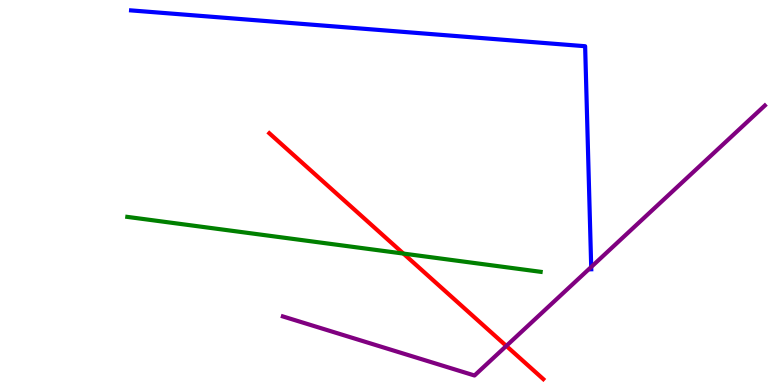[{'lines': ['blue', 'red'], 'intersections': []}, {'lines': ['green', 'red'], 'intersections': [{'x': 5.21, 'y': 3.41}]}, {'lines': ['purple', 'red'], 'intersections': [{'x': 6.53, 'y': 1.02}]}, {'lines': ['blue', 'green'], 'intersections': []}, {'lines': ['blue', 'purple'], 'intersections': [{'x': 7.63, 'y': 3.07}]}, {'lines': ['green', 'purple'], 'intersections': []}]